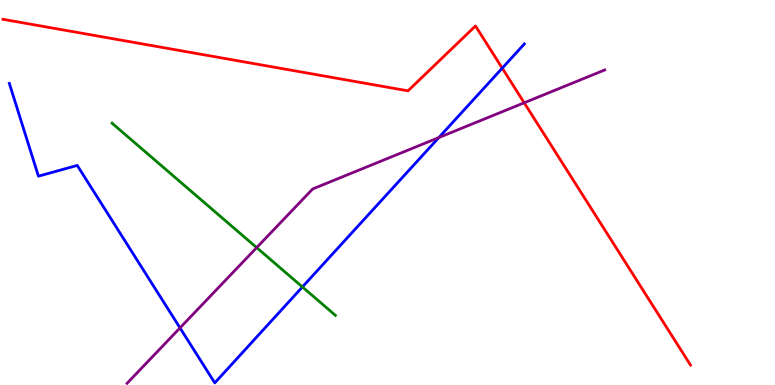[{'lines': ['blue', 'red'], 'intersections': [{'x': 6.48, 'y': 8.23}]}, {'lines': ['green', 'red'], 'intersections': []}, {'lines': ['purple', 'red'], 'intersections': [{'x': 6.76, 'y': 7.33}]}, {'lines': ['blue', 'green'], 'intersections': [{'x': 3.9, 'y': 2.55}]}, {'lines': ['blue', 'purple'], 'intersections': [{'x': 2.32, 'y': 1.48}, {'x': 5.66, 'y': 6.43}]}, {'lines': ['green', 'purple'], 'intersections': [{'x': 3.31, 'y': 3.57}]}]